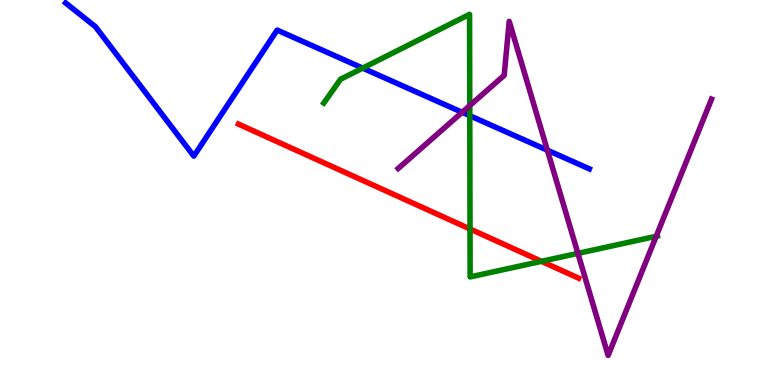[{'lines': ['blue', 'red'], 'intersections': []}, {'lines': ['green', 'red'], 'intersections': [{'x': 6.06, 'y': 4.05}, {'x': 6.99, 'y': 3.21}]}, {'lines': ['purple', 'red'], 'intersections': []}, {'lines': ['blue', 'green'], 'intersections': [{'x': 4.68, 'y': 8.23}, {'x': 6.06, 'y': 6.99}]}, {'lines': ['blue', 'purple'], 'intersections': [{'x': 5.96, 'y': 7.08}, {'x': 7.06, 'y': 6.1}]}, {'lines': ['green', 'purple'], 'intersections': [{'x': 6.06, 'y': 7.26}, {'x': 7.46, 'y': 3.42}, {'x': 8.47, 'y': 3.86}]}]